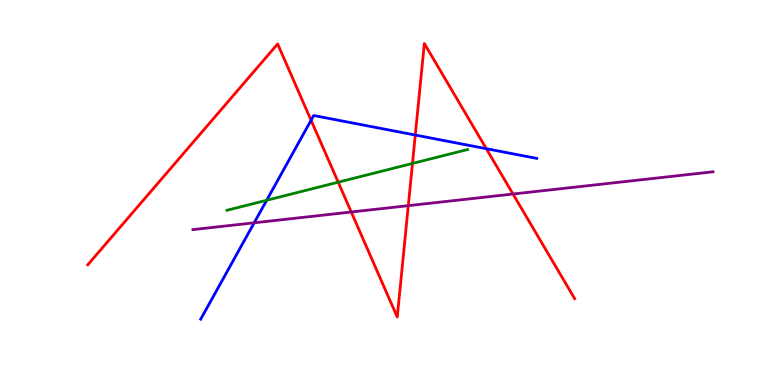[{'lines': ['blue', 'red'], 'intersections': [{'x': 4.01, 'y': 6.88}, {'x': 5.36, 'y': 6.49}, {'x': 6.27, 'y': 6.14}]}, {'lines': ['green', 'red'], 'intersections': [{'x': 4.36, 'y': 5.27}, {'x': 5.32, 'y': 5.75}]}, {'lines': ['purple', 'red'], 'intersections': [{'x': 4.53, 'y': 4.49}, {'x': 5.27, 'y': 4.66}, {'x': 6.62, 'y': 4.96}]}, {'lines': ['blue', 'green'], 'intersections': [{'x': 3.44, 'y': 4.8}]}, {'lines': ['blue', 'purple'], 'intersections': [{'x': 3.28, 'y': 4.21}]}, {'lines': ['green', 'purple'], 'intersections': []}]